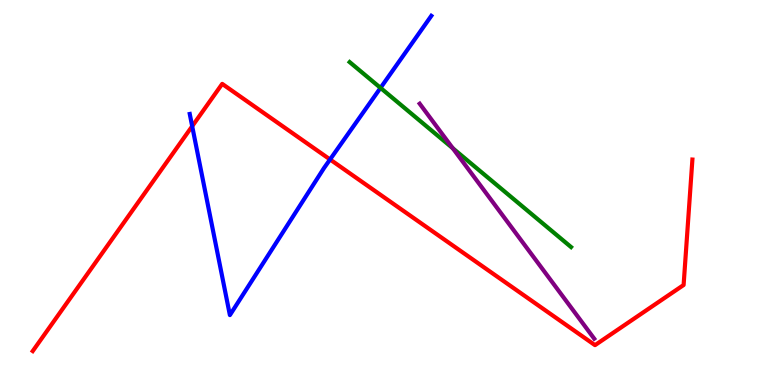[{'lines': ['blue', 'red'], 'intersections': [{'x': 2.48, 'y': 6.72}, {'x': 4.26, 'y': 5.86}]}, {'lines': ['green', 'red'], 'intersections': []}, {'lines': ['purple', 'red'], 'intersections': []}, {'lines': ['blue', 'green'], 'intersections': [{'x': 4.91, 'y': 7.72}]}, {'lines': ['blue', 'purple'], 'intersections': []}, {'lines': ['green', 'purple'], 'intersections': [{'x': 5.84, 'y': 6.15}]}]